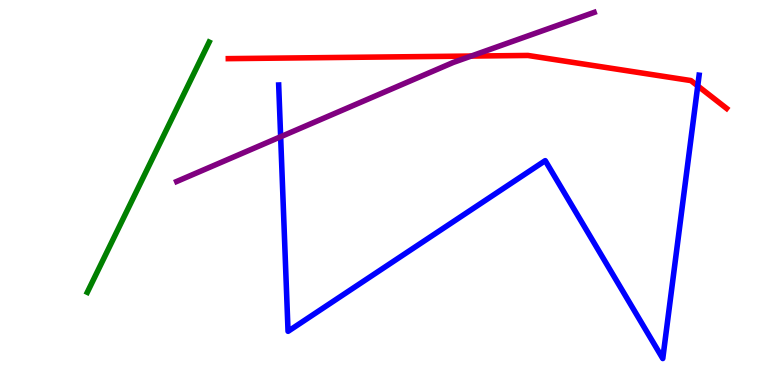[{'lines': ['blue', 'red'], 'intersections': [{'x': 9.0, 'y': 7.77}]}, {'lines': ['green', 'red'], 'intersections': []}, {'lines': ['purple', 'red'], 'intersections': [{'x': 6.08, 'y': 8.54}]}, {'lines': ['blue', 'green'], 'intersections': []}, {'lines': ['blue', 'purple'], 'intersections': [{'x': 3.62, 'y': 6.45}]}, {'lines': ['green', 'purple'], 'intersections': []}]